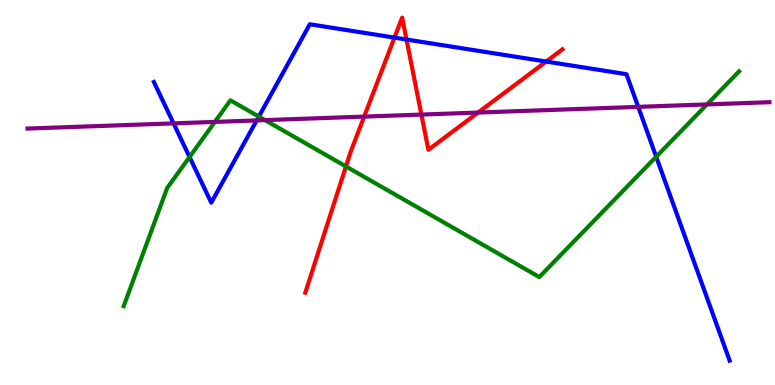[{'lines': ['blue', 'red'], 'intersections': [{'x': 5.09, 'y': 9.02}, {'x': 5.25, 'y': 8.97}, {'x': 7.05, 'y': 8.4}]}, {'lines': ['green', 'red'], 'intersections': [{'x': 4.46, 'y': 5.68}]}, {'lines': ['purple', 'red'], 'intersections': [{'x': 4.7, 'y': 6.97}, {'x': 5.44, 'y': 7.02}, {'x': 6.17, 'y': 7.08}]}, {'lines': ['blue', 'green'], 'intersections': [{'x': 2.45, 'y': 5.92}, {'x': 3.34, 'y': 6.97}, {'x': 8.47, 'y': 5.93}]}, {'lines': ['blue', 'purple'], 'intersections': [{'x': 2.24, 'y': 6.8}, {'x': 3.31, 'y': 6.87}, {'x': 8.24, 'y': 7.22}]}, {'lines': ['green', 'purple'], 'intersections': [{'x': 2.77, 'y': 6.83}, {'x': 3.42, 'y': 6.88}, {'x': 9.12, 'y': 7.29}]}]